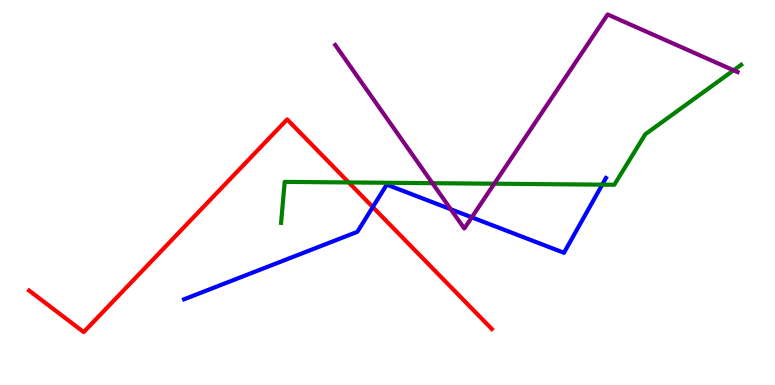[{'lines': ['blue', 'red'], 'intersections': [{'x': 4.81, 'y': 4.62}]}, {'lines': ['green', 'red'], 'intersections': [{'x': 4.5, 'y': 5.26}]}, {'lines': ['purple', 'red'], 'intersections': []}, {'lines': ['blue', 'green'], 'intersections': [{'x': 7.77, 'y': 5.2}]}, {'lines': ['blue', 'purple'], 'intersections': [{'x': 5.82, 'y': 4.56}, {'x': 6.09, 'y': 4.36}]}, {'lines': ['green', 'purple'], 'intersections': [{'x': 5.58, 'y': 5.24}, {'x': 6.38, 'y': 5.23}, {'x': 9.47, 'y': 8.17}]}]